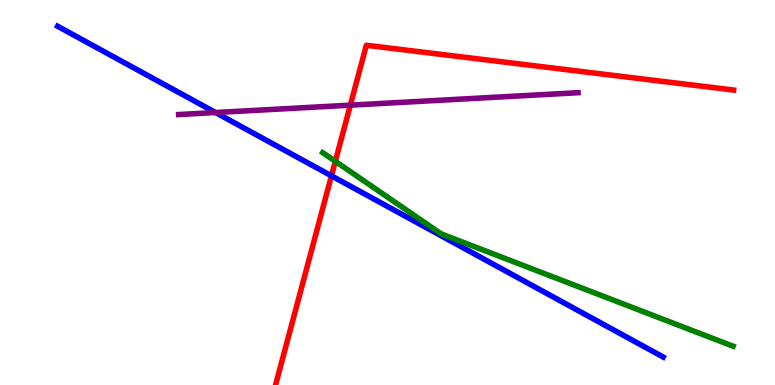[{'lines': ['blue', 'red'], 'intersections': [{'x': 4.28, 'y': 5.43}]}, {'lines': ['green', 'red'], 'intersections': [{'x': 4.33, 'y': 5.81}]}, {'lines': ['purple', 'red'], 'intersections': [{'x': 4.52, 'y': 7.27}]}, {'lines': ['blue', 'green'], 'intersections': []}, {'lines': ['blue', 'purple'], 'intersections': [{'x': 2.78, 'y': 7.08}]}, {'lines': ['green', 'purple'], 'intersections': []}]